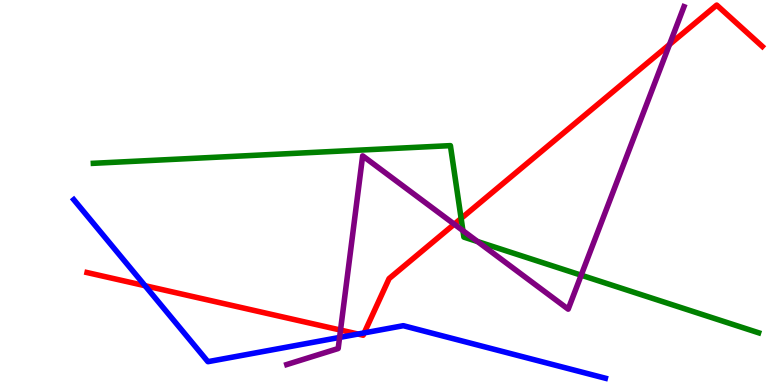[{'lines': ['blue', 'red'], 'intersections': [{'x': 1.87, 'y': 2.58}, {'x': 4.62, 'y': 1.32}, {'x': 4.7, 'y': 1.35}]}, {'lines': ['green', 'red'], 'intersections': [{'x': 5.95, 'y': 4.33}]}, {'lines': ['purple', 'red'], 'intersections': [{'x': 4.39, 'y': 1.43}, {'x': 5.86, 'y': 4.18}, {'x': 8.64, 'y': 8.84}]}, {'lines': ['blue', 'green'], 'intersections': []}, {'lines': ['blue', 'purple'], 'intersections': [{'x': 4.38, 'y': 1.24}]}, {'lines': ['green', 'purple'], 'intersections': [{'x': 5.97, 'y': 4.01}, {'x': 6.16, 'y': 3.73}, {'x': 7.5, 'y': 2.85}]}]